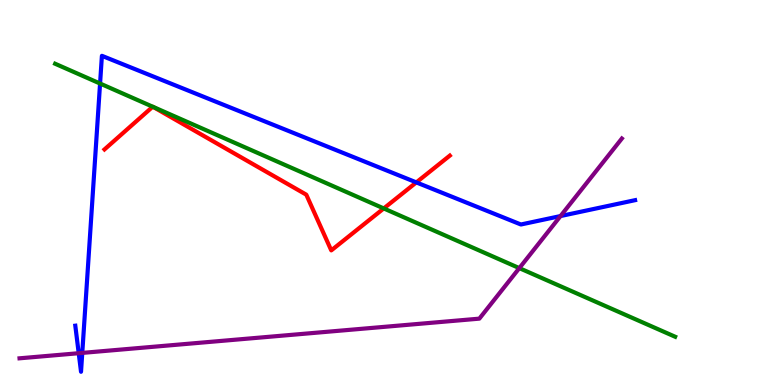[{'lines': ['blue', 'red'], 'intersections': [{'x': 5.37, 'y': 5.26}]}, {'lines': ['green', 'red'], 'intersections': [{'x': 1.97, 'y': 7.23}, {'x': 1.97, 'y': 7.22}, {'x': 4.95, 'y': 4.59}]}, {'lines': ['purple', 'red'], 'intersections': []}, {'lines': ['blue', 'green'], 'intersections': [{'x': 1.29, 'y': 7.83}]}, {'lines': ['blue', 'purple'], 'intersections': [{'x': 1.02, 'y': 0.826}, {'x': 1.06, 'y': 0.834}, {'x': 7.23, 'y': 4.39}]}, {'lines': ['green', 'purple'], 'intersections': [{'x': 6.7, 'y': 3.04}]}]